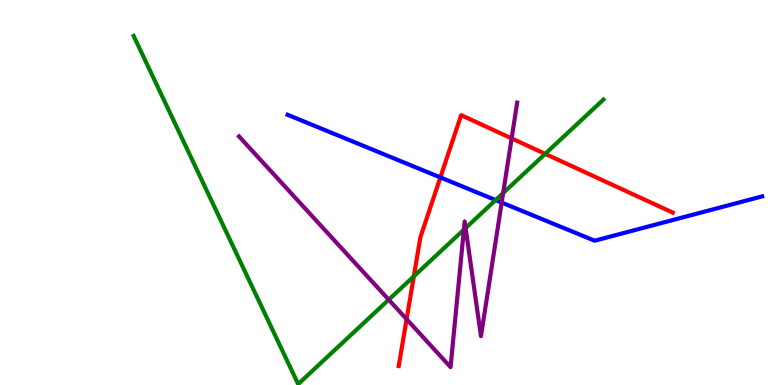[{'lines': ['blue', 'red'], 'intersections': [{'x': 5.68, 'y': 5.39}]}, {'lines': ['green', 'red'], 'intersections': [{'x': 5.34, 'y': 2.82}, {'x': 7.03, 'y': 6.0}]}, {'lines': ['purple', 'red'], 'intersections': [{'x': 5.25, 'y': 1.71}, {'x': 6.6, 'y': 6.41}]}, {'lines': ['blue', 'green'], 'intersections': [{'x': 6.39, 'y': 4.8}]}, {'lines': ['blue', 'purple'], 'intersections': [{'x': 6.47, 'y': 4.74}]}, {'lines': ['green', 'purple'], 'intersections': [{'x': 5.02, 'y': 2.22}, {'x': 5.99, 'y': 4.03}, {'x': 6.01, 'y': 4.08}, {'x': 6.49, 'y': 4.99}]}]